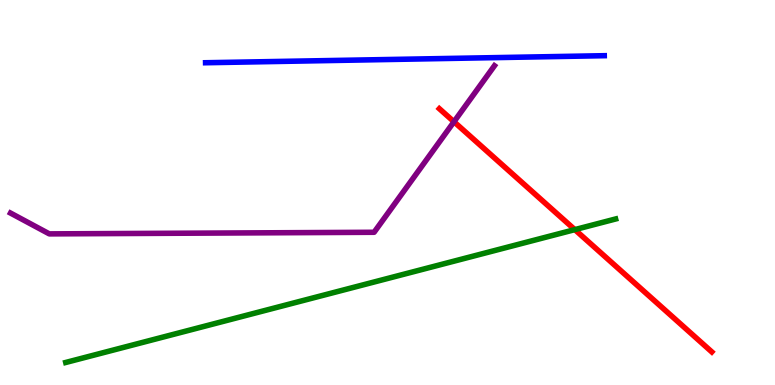[{'lines': ['blue', 'red'], 'intersections': []}, {'lines': ['green', 'red'], 'intersections': [{'x': 7.42, 'y': 4.04}]}, {'lines': ['purple', 'red'], 'intersections': [{'x': 5.86, 'y': 6.84}]}, {'lines': ['blue', 'green'], 'intersections': []}, {'lines': ['blue', 'purple'], 'intersections': []}, {'lines': ['green', 'purple'], 'intersections': []}]